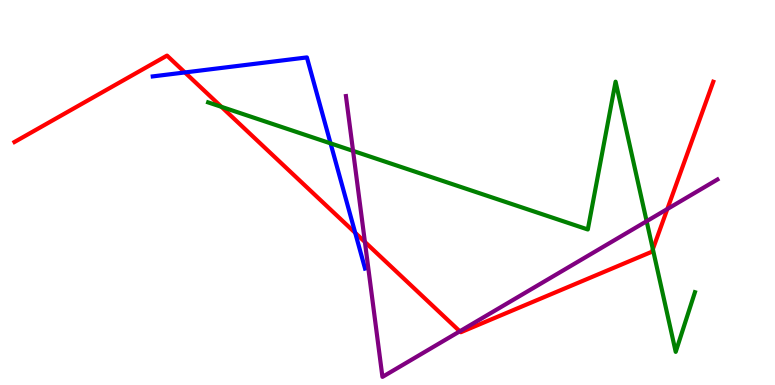[{'lines': ['blue', 'red'], 'intersections': [{'x': 2.39, 'y': 8.12}, {'x': 4.58, 'y': 3.95}]}, {'lines': ['green', 'red'], 'intersections': [{'x': 2.86, 'y': 7.23}, {'x': 8.42, 'y': 3.53}]}, {'lines': ['purple', 'red'], 'intersections': [{'x': 4.71, 'y': 3.72}, {'x': 5.93, 'y': 1.39}, {'x': 8.61, 'y': 4.57}]}, {'lines': ['blue', 'green'], 'intersections': [{'x': 4.27, 'y': 6.28}]}, {'lines': ['blue', 'purple'], 'intersections': []}, {'lines': ['green', 'purple'], 'intersections': [{'x': 4.56, 'y': 6.08}, {'x': 8.34, 'y': 4.25}]}]